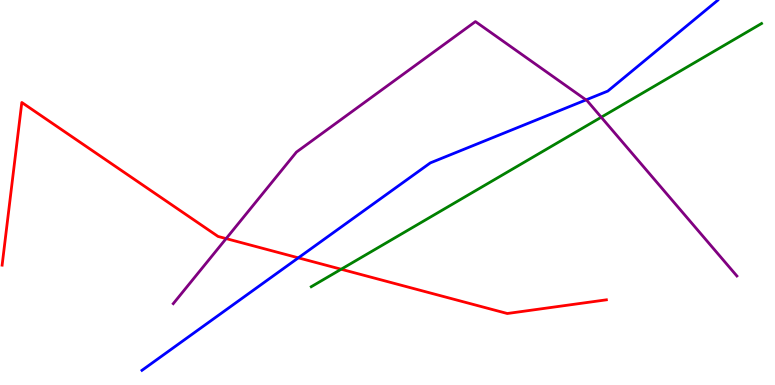[{'lines': ['blue', 'red'], 'intersections': [{'x': 3.85, 'y': 3.3}]}, {'lines': ['green', 'red'], 'intersections': [{'x': 4.4, 'y': 3.01}]}, {'lines': ['purple', 'red'], 'intersections': [{'x': 2.92, 'y': 3.8}]}, {'lines': ['blue', 'green'], 'intersections': []}, {'lines': ['blue', 'purple'], 'intersections': [{'x': 7.56, 'y': 7.41}]}, {'lines': ['green', 'purple'], 'intersections': [{'x': 7.76, 'y': 6.96}]}]